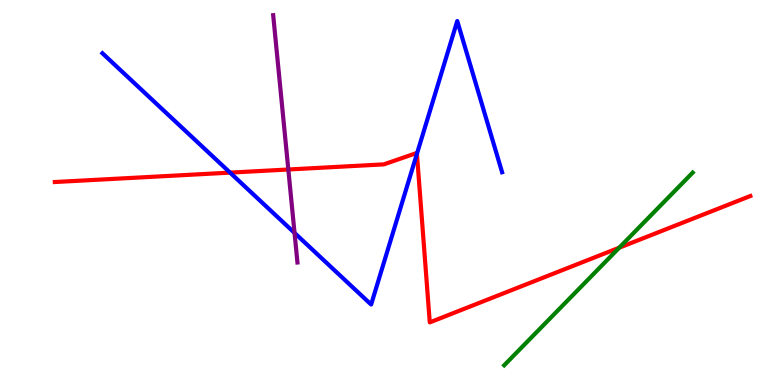[{'lines': ['blue', 'red'], 'intersections': [{'x': 2.97, 'y': 5.52}, {'x': 5.38, 'y': 6.0}]}, {'lines': ['green', 'red'], 'intersections': [{'x': 7.99, 'y': 3.57}]}, {'lines': ['purple', 'red'], 'intersections': [{'x': 3.72, 'y': 5.6}]}, {'lines': ['blue', 'green'], 'intersections': []}, {'lines': ['blue', 'purple'], 'intersections': [{'x': 3.8, 'y': 3.95}]}, {'lines': ['green', 'purple'], 'intersections': []}]